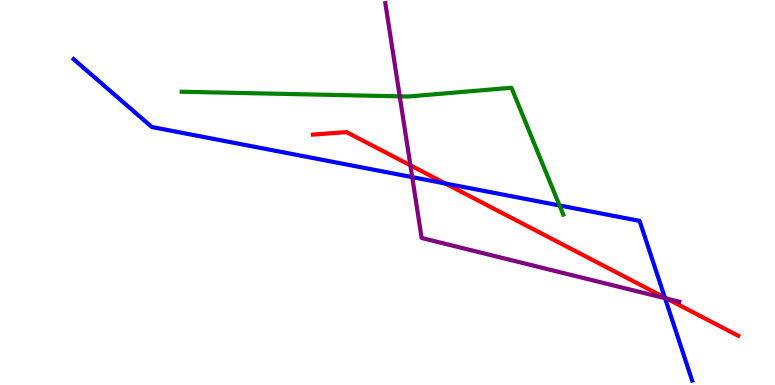[{'lines': ['blue', 'red'], 'intersections': [{'x': 5.75, 'y': 5.23}, {'x': 8.58, 'y': 2.27}]}, {'lines': ['green', 'red'], 'intersections': []}, {'lines': ['purple', 'red'], 'intersections': [{'x': 5.3, 'y': 5.71}, {'x': 8.61, 'y': 2.24}]}, {'lines': ['blue', 'green'], 'intersections': [{'x': 7.22, 'y': 4.66}]}, {'lines': ['blue', 'purple'], 'intersections': [{'x': 5.32, 'y': 5.4}, {'x': 8.58, 'y': 2.25}]}, {'lines': ['green', 'purple'], 'intersections': [{'x': 5.16, 'y': 7.5}]}]